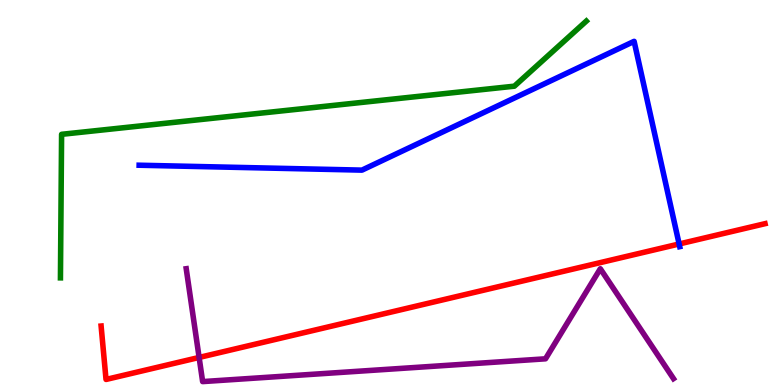[{'lines': ['blue', 'red'], 'intersections': [{'x': 8.76, 'y': 3.66}]}, {'lines': ['green', 'red'], 'intersections': []}, {'lines': ['purple', 'red'], 'intersections': [{'x': 2.57, 'y': 0.716}]}, {'lines': ['blue', 'green'], 'intersections': []}, {'lines': ['blue', 'purple'], 'intersections': []}, {'lines': ['green', 'purple'], 'intersections': []}]